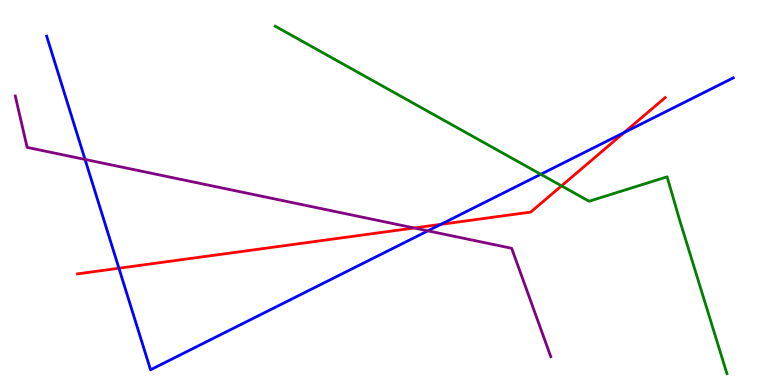[{'lines': ['blue', 'red'], 'intersections': [{'x': 1.53, 'y': 3.03}, {'x': 5.69, 'y': 4.17}, {'x': 8.05, 'y': 6.56}]}, {'lines': ['green', 'red'], 'intersections': [{'x': 7.25, 'y': 5.17}]}, {'lines': ['purple', 'red'], 'intersections': [{'x': 5.34, 'y': 4.08}]}, {'lines': ['blue', 'green'], 'intersections': [{'x': 6.98, 'y': 5.47}]}, {'lines': ['blue', 'purple'], 'intersections': [{'x': 1.1, 'y': 5.86}, {'x': 5.52, 'y': 4.0}]}, {'lines': ['green', 'purple'], 'intersections': []}]